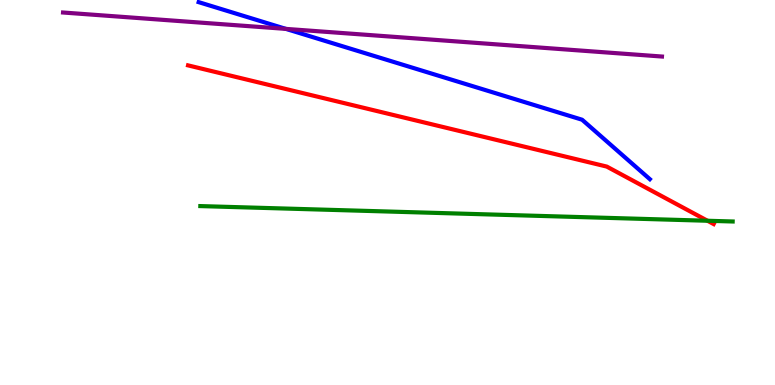[{'lines': ['blue', 'red'], 'intersections': []}, {'lines': ['green', 'red'], 'intersections': [{'x': 9.13, 'y': 4.27}]}, {'lines': ['purple', 'red'], 'intersections': []}, {'lines': ['blue', 'green'], 'intersections': []}, {'lines': ['blue', 'purple'], 'intersections': [{'x': 3.69, 'y': 9.25}]}, {'lines': ['green', 'purple'], 'intersections': []}]